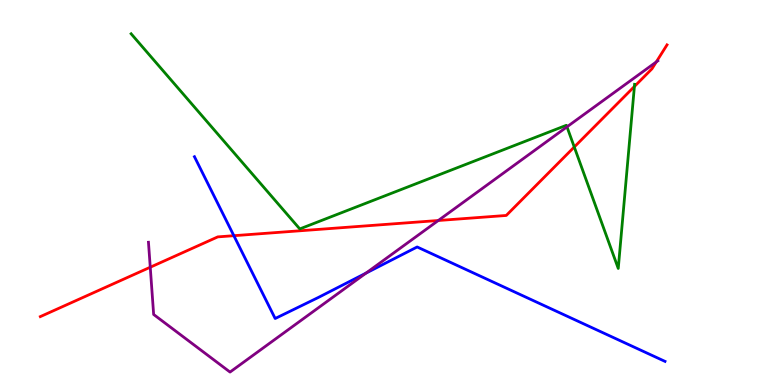[{'lines': ['blue', 'red'], 'intersections': [{'x': 3.02, 'y': 3.88}]}, {'lines': ['green', 'red'], 'intersections': [{'x': 7.41, 'y': 6.18}, {'x': 8.19, 'y': 7.75}]}, {'lines': ['purple', 'red'], 'intersections': [{'x': 1.94, 'y': 3.06}, {'x': 5.66, 'y': 4.27}, {'x': 8.47, 'y': 8.39}]}, {'lines': ['blue', 'green'], 'intersections': []}, {'lines': ['blue', 'purple'], 'intersections': [{'x': 4.72, 'y': 2.91}]}, {'lines': ['green', 'purple'], 'intersections': [{'x': 7.32, 'y': 6.71}]}]